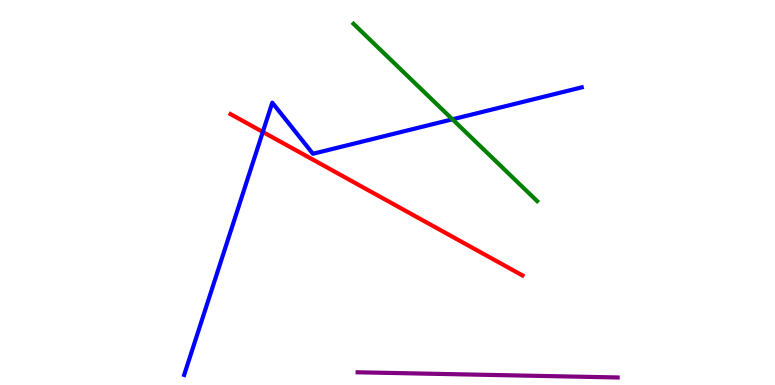[{'lines': ['blue', 'red'], 'intersections': [{'x': 3.39, 'y': 6.57}]}, {'lines': ['green', 'red'], 'intersections': []}, {'lines': ['purple', 'red'], 'intersections': []}, {'lines': ['blue', 'green'], 'intersections': [{'x': 5.84, 'y': 6.9}]}, {'lines': ['blue', 'purple'], 'intersections': []}, {'lines': ['green', 'purple'], 'intersections': []}]